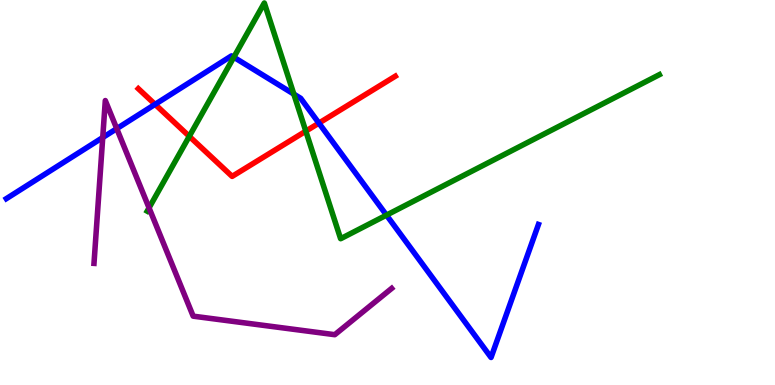[{'lines': ['blue', 'red'], 'intersections': [{'x': 2.0, 'y': 7.29}, {'x': 4.11, 'y': 6.8}]}, {'lines': ['green', 'red'], 'intersections': [{'x': 2.44, 'y': 6.46}, {'x': 3.95, 'y': 6.59}]}, {'lines': ['purple', 'red'], 'intersections': []}, {'lines': ['blue', 'green'], 'intersections': [{'x': 3.02, 'y': 8.51}, {'x': 3.79, 'y': 7.56}, {'x': 4.99, 'y': 4.41}]}, {'lines': ['blue', 'purple'], 'intersections': [{'x': 1.33, 'y': 6.43}, {'x': 1.51, 'y': 6.66}]}, {'lines': ['green', 'purple'], 'intersections': [{'x': 1.92, 'y': 4.6}]}]